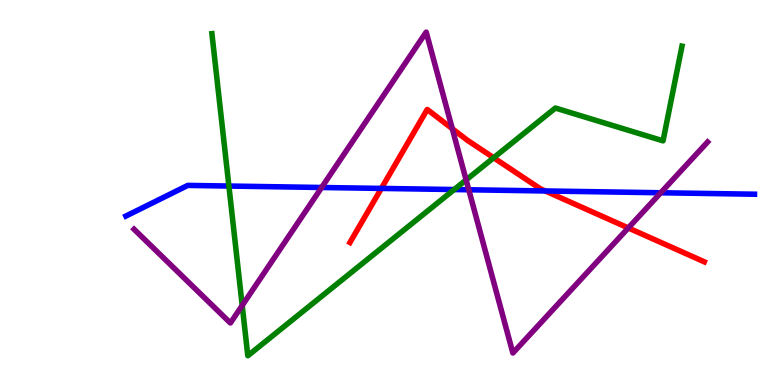[{'lines': ['blue', 'red'], 'intersections': [{'x': 4.92, 'y': 5.11}, {'x': 7.04, 'y': 5.04}]}, {'lines': ['green', 'red'], 'intersections': [{'x': 6.37, 'y': 5.9}]}, {'lines': ['purple', 'red'], 'intersections': [{'x': 5.84, 'y': 6.66}, {'x': 8.11, 'y': 4.08}]}, {'lines': ['blue', 'green'], 'intersections': [{'x': 2.95, 'y': 5.17}, {'x': 5.86, 'y': 5.08}]}, {'lines': ['blue', 'purple'], 'intersections': [{'x': 4.15, 'y': 5.13}, {'x': 6.05, 'y': 5.07}, {'x': 8.53, 'y': 4.99}]}, {'lines': ['green', 'purple'], 'intersections': [{'x': 3.13, 'y': 2.07}, {'x': 6.01, 'y': 5.33}]}]